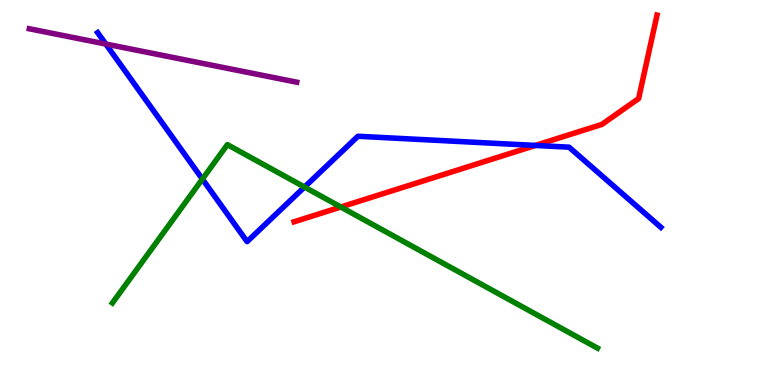[{'lines': ['blue', 'red'], 'intersections': [{'x': 6.91, 'y': 6.22}]}, {'lines': ['green', 'red'], 'intersections': [{'x': 4.4, 'y': 4.62}]}, {'lines': ['purple', 'red'], 'intersections': []}, {'lines': ['blue', 'green'], 'intersections': [{'x': 2.61, 'y': 5.35}, {'x': 3.93, 'y': 5.14}]}, {'lines': ['blue', 'purple'], 'intersections': [{'x': 1.37, 'y': 8.86}]}, {'lines': ['green', 'purple'], 'intersections': []}]